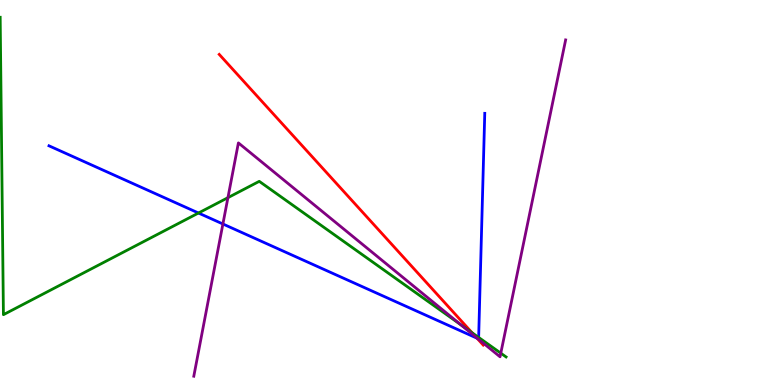[{'lines': ['blue', 'red'], 'intersections': [{'x': 6.16, 'y': 1.21}]}, {'lines': ['green', 'red'], 'intersections': [{'x': 6.09, 'y': 1.36}]}, {'lines': ['purple', 'red'], 'intersections': [{'x': 6.15, 'y': 1.24}]}, {'lines': ['blue', 'green'], 'intersections': [{'x': 2.56, 'y': 4.47}, {'x': 6.18, 'y': 1.24}]}, {'lines': ['blue', 'purple'], 'intersections': [{'x': 2.88, 'y': 4.18}, {'x': 6.16, 'y': 1.21}]}, {'lines': ['green', 'purple'], 'intersections': [{'x': 2.94, 'y': 4.87}, {'x': 5.94, 'y': 1.57}, {'x': 6.46, 'y': 0.827}]}]